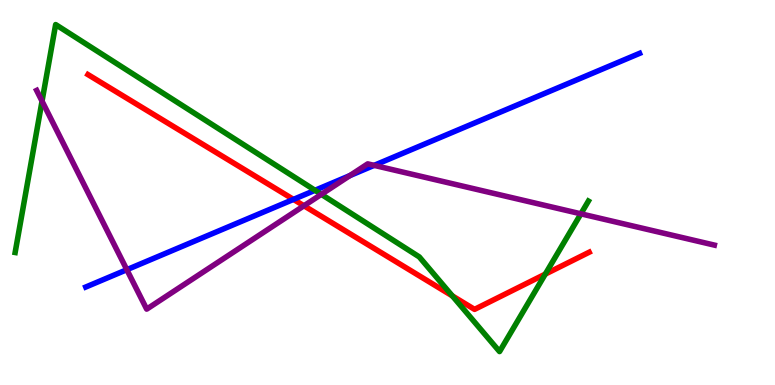[{'lines': ['blue', 'red'], 'intersections': [{'x': 3.79, 'y': 4.82}]}, {'lines': ['green', 'red'], 'intersections': [{'x': 5.84, 'y': 2.31}, {'x': 7.04, 'y': 2.88}]}, {'lines': ['purple', 'red'], 'intersections': [{'x': 3.92, 'y': 4.66}]}, {'lines': ['blue', 'green'], 'intersections': [{'x': 4.06, 'y': 5.06}]}, {'lines': ['blue', 'purple'], 'intersections': [{'x': 1.64, 'y': 2.99}, {'x': 4.51, 'y': 5.44}, {'x': 4.83, 'y': 5.7}]}, {'lines': ['green', 'purple'], 'intersections': [{'x': 0.542, 'y': 7.37}, {'x': 4.15, 'y': 4.95}, {'x': 7.5, 'y': 4.45}]}]